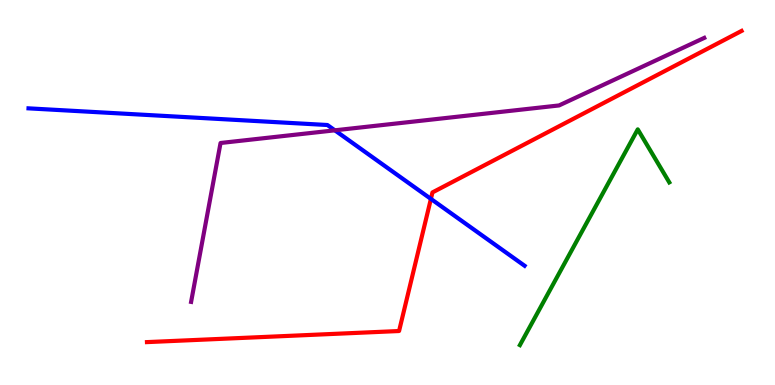[{'lines': ['blue', 'red'], 'intersections': [{'x': 5.56, 'y': 4.83}]}, {'lines': ['green', 'red'], 'intersections': []}, {'lines': ['purple', 'red'], 'intersections': []}, {'lines': ['blue', 'green'], 'intersections': []}, {'lines': ['blue', 'purple'], 'intersections': [{'x': 4.32, 'y': 6.62}]}, {'lines': ['green', 'purple'], 'intersections': []}]